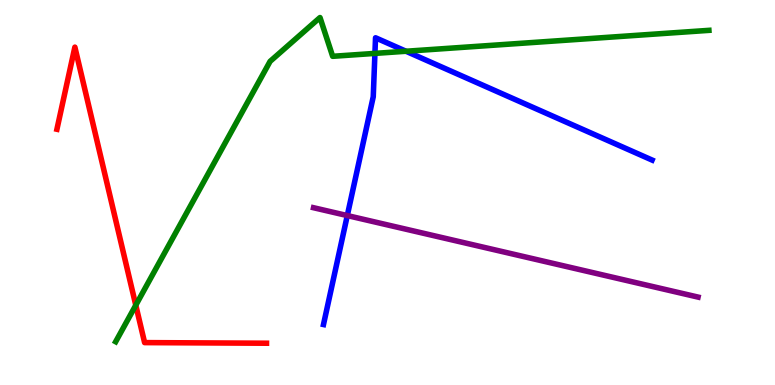[{'lines': ['blue', 'red'], 'intersections': []}, {'lines': ['green', 'red'], 'intersections': [{'x': 1.75, 'y': 2.07}]}, {'lines': ['purple', 'red'], 'intersections': []}, {'lines': ['blue', 'green'], 'intersections': [{'x': 4.84, 'y': 8.61}, {'x': 5.24, 'y': 8.67}]}, {'lines': ['blue', 'purple'], 'intersections': [{'x': 4.48, 'y': 4.4}]}, {'lines': ['green', 'purple'], 'intersections': []}]